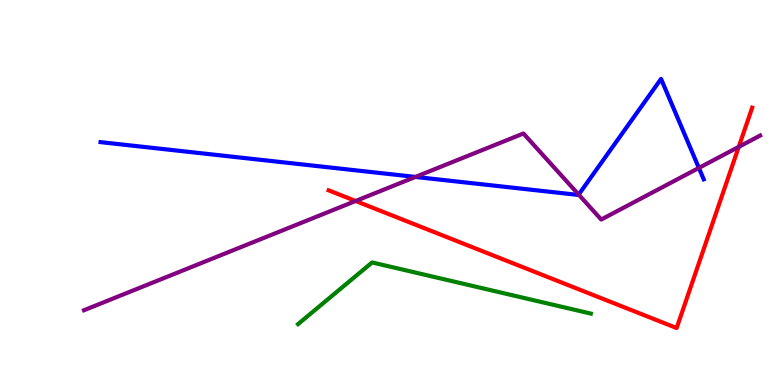[{'lines': ['blue', 'red'], 'intersections': []}, {'lines': ['green', 'red'], 'intersections': []}, {'lines': ['purple', 'red'], 'intersections': [{'x': 4.59, 'y': 4.78}, {'x': 9.53, 'y': 6.19}]}, {'lines': ['blue', 'green'], 'intersections': []}, {'lines': ['blue', 'purple'], 'intersections': [{'x': 5.36, 'y': 5.4}, {'x': 7.47, 'y': 4.95}, {'x': 9.02, 'y': 5.64}]}, {'lines': ['green', 'purple'], 'intersections': []}]